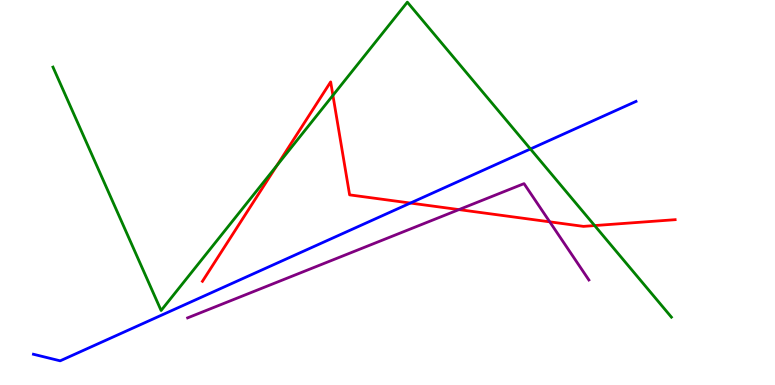[{'lines': ['blue', 'red'], 'intersections': [{'x': 5.3, 'y': 4.73}]}, {'lines': ['green', 'red'], 'intersections': [{'x': 3.57, 'y': 5.7}, {'x': 4.3, 'y': 7.52}, {'x': 7.67, 'y': 4.14}]}, {'lines': ['purple', 'red'], 'intersections': [{'x': 5.92, 'y': 4.56}, {'x': 7.09, 'y': 4.24}]}, {'lines': ['blue', 'green'], 'intersections': [{'x': 6.84, 'y': 6.13}]}, {'lines': ['blue', 'purple'], 'intersections': []}, {'lines': ['green', 'purple'], 'intersections': []}]